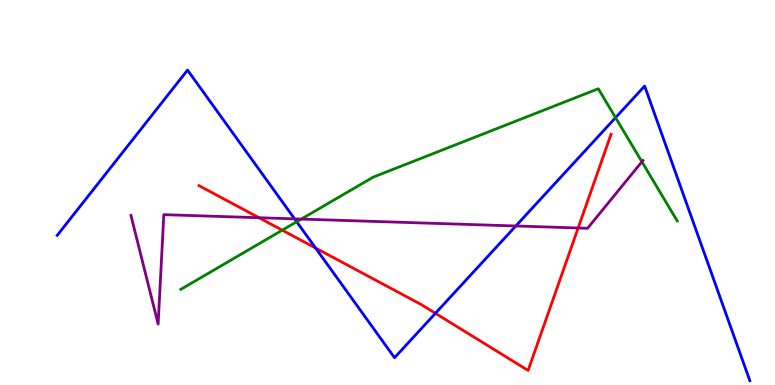[{'lines': ['blue', 'red'], 'intersections': [{'x': 4.07, 'y': 3.56}, {'x': 5.62, 'y': 1.86}]}, {'lines': ['green', 'red'], 'intersections': [{'x': 3.64, 'y': 4.02}]}, {'lines': ['purple', 'red'], 'intersections': [{'x': 3.34, 'y': 4.34}, {'x': 7.46, 'y': 4.08}]}, {'lines': ['blue', 'green'], 'intersections': [{'x': 3.83, 'y': 4.24}, {'x': 7.94, 'y': 6.94}]}, {'lines': ['blue', 'purple'], 'intersections': [{'x': 3.8, 'y': 4.32}, {'x': 6.66, 'y': 4.13}]}, {'lines': ['green', 'purple'], 'intersections': [{'x': 3.89, 'y': 4.31}, {'x': 8.28, 'y': 5.8}]}]